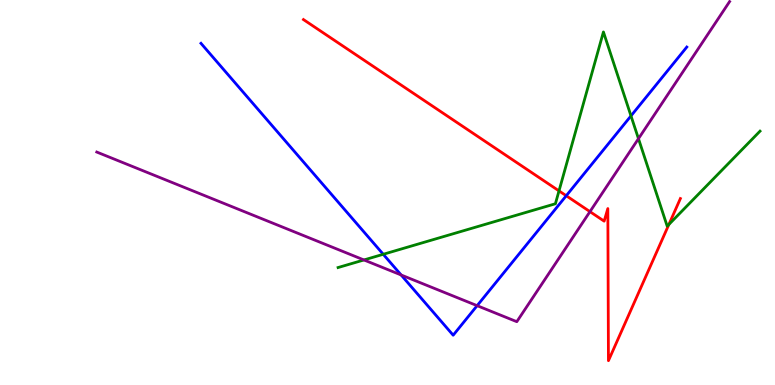[{'lines': ['blue', 'red'], 'intersections': [{'x': 7.31, 'y': 4.92}]}, {'lines': ['green', 'red'], 'intersections': [{'x': 7.21, 'y': 5.04}, {'x': 8.63, 'y': 4.17}]}, {'lines': ['purple', 'red'], 'intersections': [{'x': 7.61, 'y': 4.5}]}, {'lines': ['blue', 'green'], 'intersections': [{'x': 4.95, 'y': 3.4}, {'x': 8.14, 'y': 6.99}]}, {'lines': ['blue', 'purple'], 'intersections': [{'x': 5.18, 'y': 2.86}, {'x': 6.16, 'y': 2.06}]}, {'lines': ['green', 'purple'], 'intersections': [{'x': 4.7, 'y': 3.25}, {'x': 8.24, 'y': 6.4}]}]